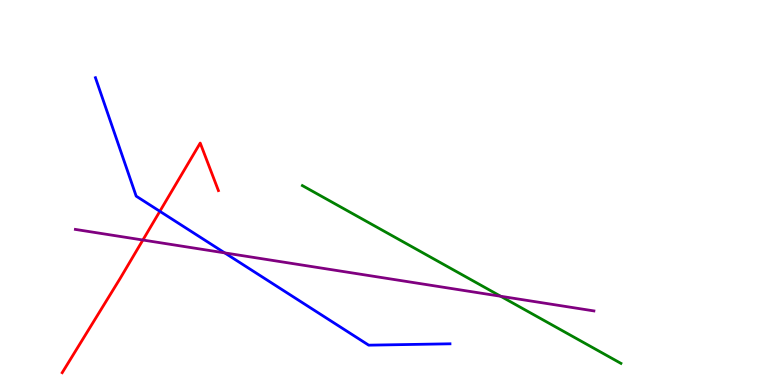[{'lines': ['blue', 'red'], 'intersections': [{'x': 2.06, 'y': 4.51}]}, {'lines': ['green', 'red'], 'intersections': []}, {'lines': ['purple', 'red'], 'intersections': [{'x': 1.84, 'y': 3.77}]}, {'lines': ['blue', 'green'], 'intersections': []}, {'lines': ['blue', 'purple'], 'intersections': [{'x': 2.9, 'y': 3.43}]}, {'lines': ['green', 'purple'], 'intersections': [{'x': 6.46, 'y': 2.3}]}]